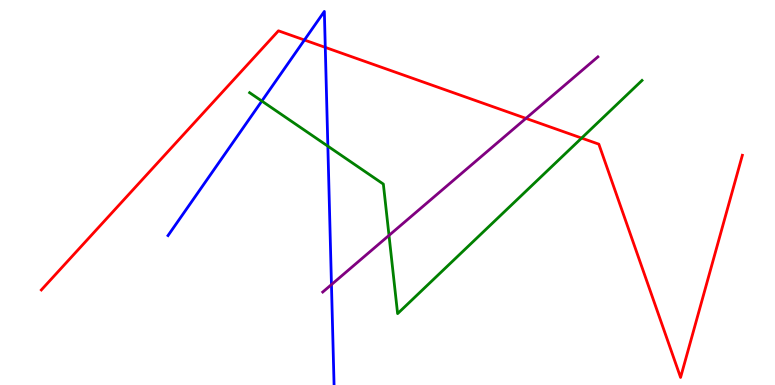[{'lines': ['blue', 'red'], 'intersections': [{'x': 3.93, 'y': 8.96}, {'x': 4.2, 'y': 8.77}]}, {'lines': ['green', 'red'], 'intersections': [{'x': 7.5, 'y': 6.41}]}, {'lines': ['purple', 'red'], 'intersections': [{'x': 6.79, 'y': 6.93}]}, {'lines': ['blue', 'green'], 'intersections': [{'x': 3.38, 'y': 7.38}, {'x': 4.23, 'y': 6.2}]}, {'lines': ['blue', 'purple'], 'intersections': [{'x': 4.28, 'y': 2.61}]}, {'lines': ['green', 'purple'], 'intersections': [{'x': 5.02, 'y': 3.89}]}]